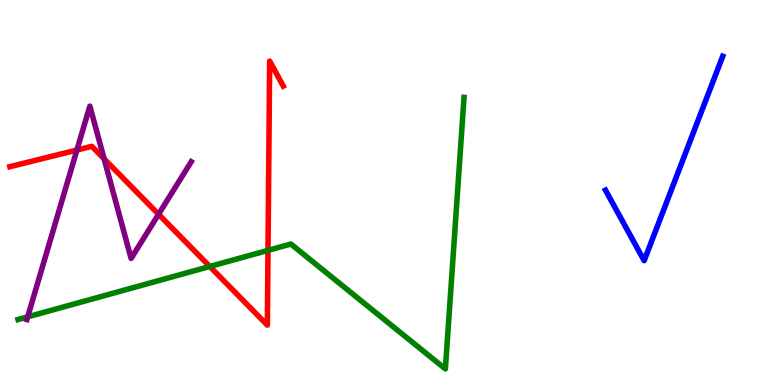[{'lines': ['blue', 'red'], 'intersections': []}, {'lines': ['green', 'red'], 'intersections': [{'x': 2.71, 'y': 3.08}, {'x': 3.46, 'y': 3.5}]}, {'lines': ['purple', 'red'], 'intersections': [{'x': 0.992, 'y': 6.1}, {'x': 1.34, 'y': 5.87}, {'x': 2.05, 'y': 4.43}]}, {'lines': ['blue', 'green'], 'intersections': []}, {'lines': ['blue', 'purple'], 'intersections': []}, {'lines': ['green', 'purple'], 'intersections': [{'x': 0.357, 'y': 1.77}]}]